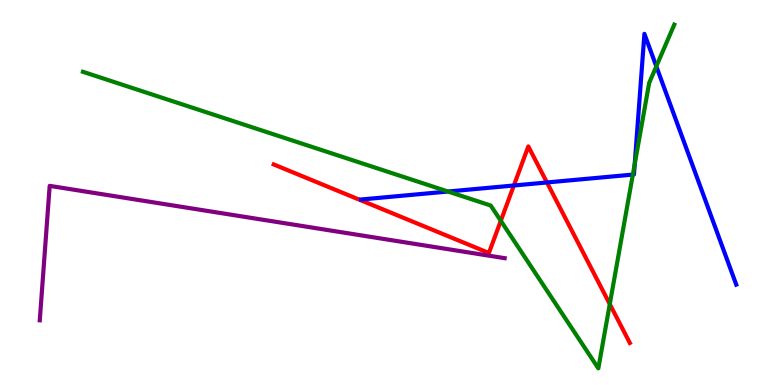[{'lines': ['blue', 'red'], 'intersections': [{'x': 6.63, 'y': 5.18}, {'x': 7.06, 'y': 5.26}]}, {'lines': ['green', 'red'], 'intersections': [{'x': 6.46, 'y': 4.26}, {'x': 7.87, 'y': 2.1}]}, {'lines': ['purple', 'red'], 'intersections': []}, {'lines': ['blue', 'green'], 'intersections': [{'x': 5.78, 'y': 5.03}, {'x': 8.17, 'y': 5.47}, {'x': 8.19, 'y': 5.74}, {'x': 8.47, 'y': 8.28}]}, {'lines': ['blue', 'purple'], 'intersections': []}, {'lines': ['green', 'purple'], 'intersections': []}]